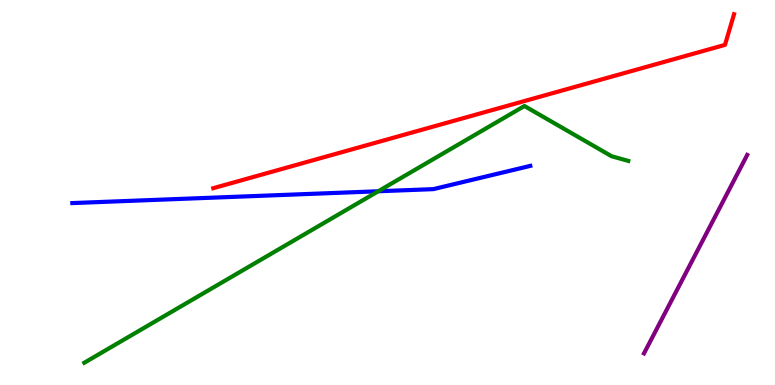[{'lines': ['blue', 'red'], 'intersections': []}, {'lines': ['green', 'red'], 'intersections': []}, {'lines': ['purple', 'red'], 'intersections': []}, {'lines': ['blue', 'green'], 'intersections': [{'x': 4.88, 'y': 5.03}]}, {'lines': ['blue', 'purple'], 'intersections': []}, {'lines': ['green', 'purple'], 'intersections': []}]